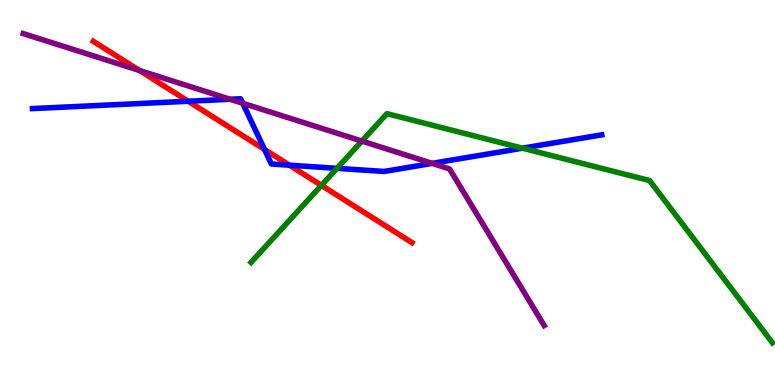[{'lines': ['blue', 'red'], 'intersections': [{'x': 2.43, 'y': 7.37}, {'x': 3.41, 'y': 6.12}, {'x': 3.73, 'y': 5.71}]}, {'lines': ['green', 'red'], 'intersections': [{'x': 4.15, 'y': 5.18}]}, {'lines': ['purple', 'red'], 'intersections': [{'x': 1.8, 'y': 8.17}]}, {'lines': ['blue', 'green'], 'intersections': [{'x': 4.35, 'y': 5.63}, {'x': 6.74, 'y': 6.15}]}, {'lines': ['blue', 'purple'], 'intersections': [{'x': 2.97, 'y': 7.42}, {'x': 3.13, 'y': 7.32}, {'x': 5.58, 'y': 5.76}]}, {'lines': ['green', 'purple'], 'intersections': [{'x': 4.67, 'y': 6.34}]}]